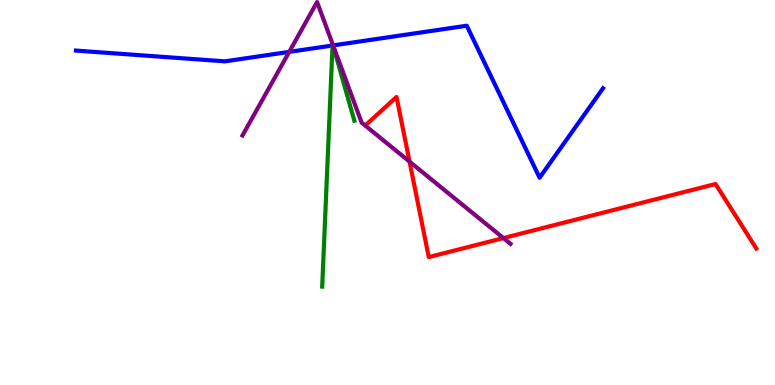[{'lines': ['blue', 'red'], 'intersections': []}, {'lines': ['green', 'red'], 'intersections': []}, {'lines': ['purple', 'red'], 'intersections': [{'x': 5.28, 'y': 5.8}, {'x': 6.5, 'y': 3.82}]}, {'lines': ['blue', 'green'], 'intersections': [{'x': 4.29, 'y': 8.82}, {'x': 4.3, 'y': 8.82}]}, {'lines': ['blue', 'purple'], 'intersections': [{'x': 3.73, 'y': 8.65}, {'x': 4.3, 'y': 8.82}]}, {'lines': ['green', 'purple'], 'intersections': [{'x': 4.29, 'y': 8.86}, {'x': 4.29, 'y': 8.85}]}]